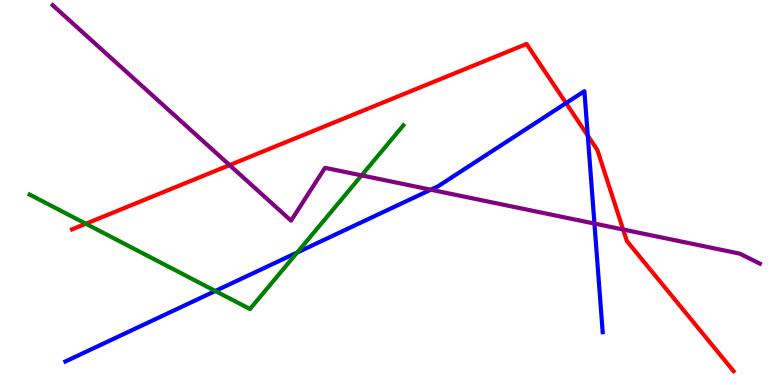[{'lines': ['blue', 'red'], 'intersections': [{'x': 7.3, 'y': 7.32}, {'x': 7.58, 'y': 6.48}]}, {'lines': ['green', 'red'], 'intersections': [{'x': 1.11, 'y': 4.19}]}, {'lines': ['purple', 'red'], 'intersections': [{'x': 2.96, 'y': 5.71}, {'x': 8.04, 'y': 4.04}]}, {'lines': ['blue', 'green'], 'intersections': [{'x': 2.78, 'y': 2.44}, {'x': 3.83, 'y': 3.44}]}, {'lines': ['blue', 'purple'], 'intersections': [{'x': 5.56, 'y': 5.07}, {'x': 7.67, 'y': 4.19}]}, {'lines': ['green', 'purple'], 'intersections': [{'x': 4.67, 'y': 5.44}]}]